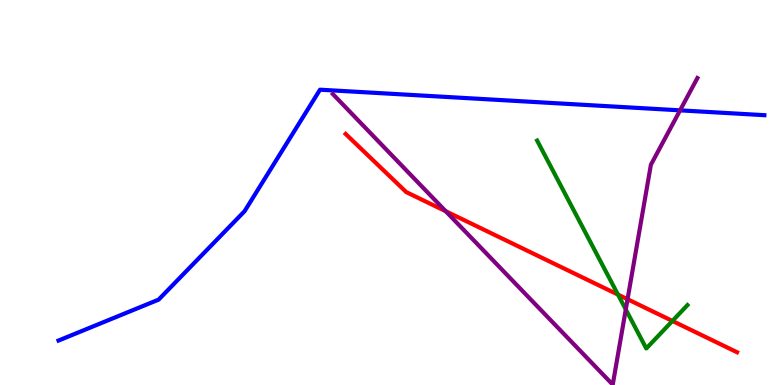[{'lines': ['blue', 'red'], 'intersections': []}, {'lines': ['green', 'red'], 'intersections': [{'x': 7.97, 'y': 2.35}, {'x': 8.68, 'y': 1.66}]}, {'lines': ['purple', 'red'], 'intersections': [{'x': 5.75, 'y': 4.51}, {'x': 8.1, 'y': 2.23}]}, {'lines': ['blue', 'green'], 'intersections': []}, {'lines': ['blue', 'purple'], 'intersections': [{'x': 8.78, 'y': 7.13}]}, {'lines': ['green', 'purple'], 'intersections': [{'x': 8.07, 'y': 1.96}]}]